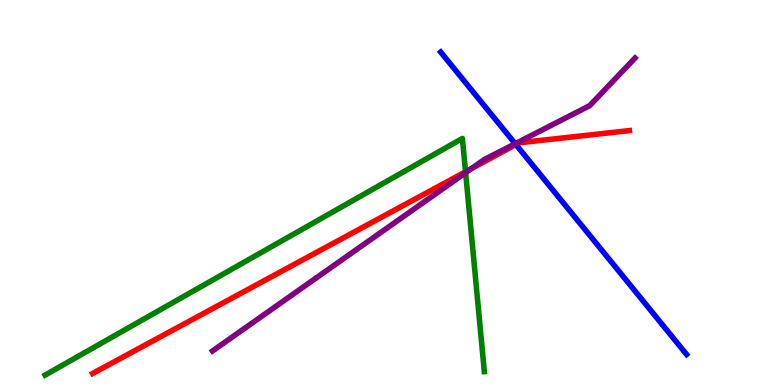[{'lines': ['blue', 'red'], 'intersections': [{'x': 6.66, 'y': 6.25}]}, {'lines': ['green', 'red'], 'intersections': [{'x': 6.01, 'y': 5.54}]}, {'lines': ['purple', 'red'], 'intersections': [{'x': 6.08, 'y': 5.62}]}, {'lines': ['blue', 'green'], 'intersections': []}, {'lines': ['blue', 'purple'], 'intersections': [{'x': 6.65, 'y': 6.27}]}, {'lines': ['green', 'purple'], 'intersections': [{'x': 6.01, 'y': 5.51}]}]